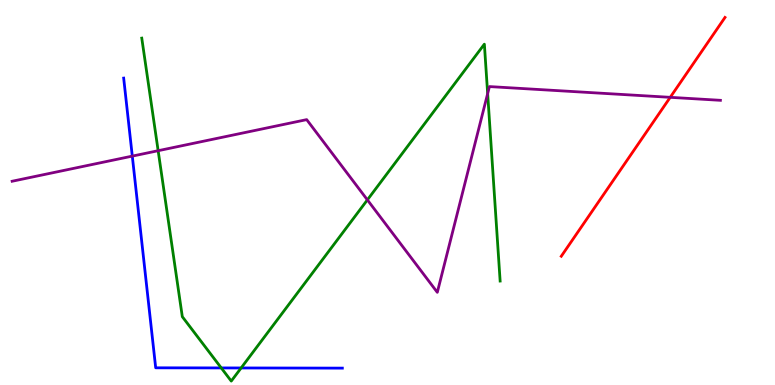[{'lines': ['blue', 'red'], 'intersections': []}, {'lines': ['green', 'red'], 'intersections': []}, {'lines': ['purple', 'red'], 'intersections': [{'x': 8.65, 'y': 7.47}]}, {'lines': ['blue', 'green'], 'intersections': [{'x': 2.85, 'y': 0.443}, {'x': 3.11, 'y': 0.443}]}, {'lines': ['blue', 'purple'], 'intersections': [{'x': 1.71, 'y': 5.95}]}, {'lines': ['green', 'purple'], 'intersections': [{'x': 2.04, 'y': 6.09}, {'x': 4.74, 'y': 4.81}, {'x': 6.29, 'y': 7.57}]}]